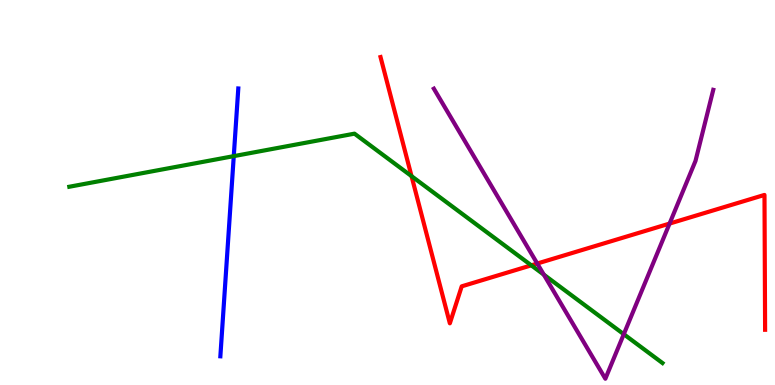[{'lines': ['blue', 'red'], 'intersections': []}, {'lines': ['green', 'red'], 'intersections': [{'x': 5.31, 'y': 5.42}, {'x': 6.86, 'y': 3.11}]}, {'lines': ['purple', 'red'], 'intersections': [{'x': 6.93, 'y': 3.15}, {'x': 8.64, 'y': 4.19}]}, {'lines': ['blue', 'green'], 'intersections': [{'x': 3.02, 'y': 5.94}]}, {'lines': ['blue', 'purple'], 'intersections': []}, {'lines': ['green', 'purple'], 'intersections': [{'x': 7.02, 'y': 2.87}, {'x': 8.05, 'y': 1.32}]}]